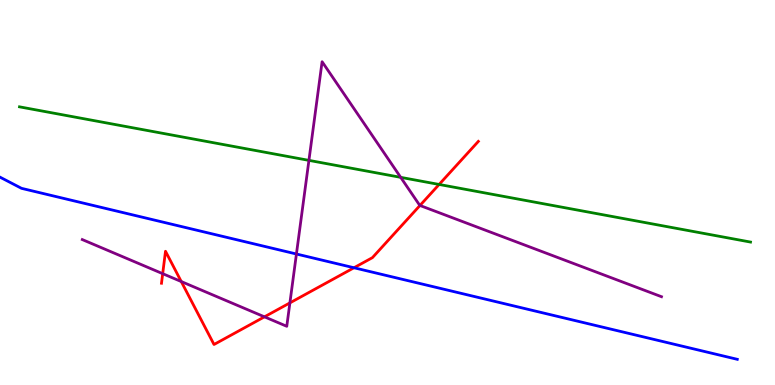[{'lines': ['blue', 'red'], 'intersections': [{'x': 4.57, 'y': 3.05}]}, {'lines': ['green', 'red'], 'intersections': [{'x': 5.67, 'y': 5.21}]}, {'lines': ['purple', 'red'], 'intersections': [{'x': 2.1, 'y': 2.89}, {'x': 2.34, 'y': 2.69}, {'x': 3.41, 'y': 1.77}, {'x': 3.74, 'y': 2.13}, {'x': 5.42, 'y': 4.66}]}, {'lines': ['blue', 'green'], 'intersections': []}, {'lines': ['blue', 'purple'], 'intersections': [{'x': 3.82, 'y': 3.4}]}, {'lines': ['green', 'purple'], 'intersections': [{'x': 3.99, 'y': 5.83}, {'x': 5.17, 'y': 5.39}]}]